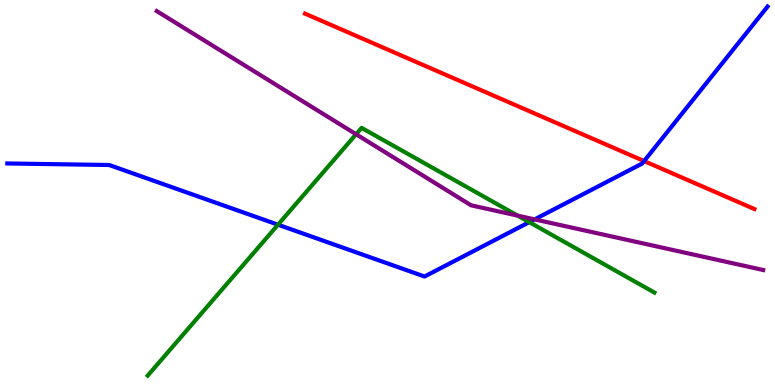[{'lines': ['blue', 'red'], 'intersections': [{'x': 8.31, 'y': 5.82}]}, {'lines': ['green', 'red'], 'intersections': []}, {'lines': ['purple', 'red'], 'intersections': []}, {'lines': ['blue', 'green'], 'intersections': [{'x': 3.59, 'y': 4.16}, {'x': 6.83, 'y': 4.23}]}, {'lines': ['blue', 'purple'], 'intersections': [{'x': 6.9, 'y': 4.3}]}, {'lines': ['green', 'purple'], 'intersections': [{'x': 4.59, 'y': 6.51}, {'x': 6.68, 'y': 4.4}]}]